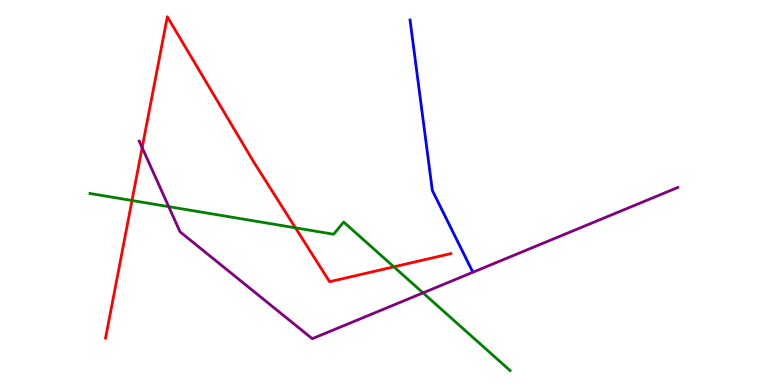[{'lines': ['blue', 'red'], 'intersections': []}, {'lines': ['green', 'red'], 'intersections': [{'x': 1.7, 'y': 4.79}, {'x': 3.81, 'y': 4.08}, {'x': 5.08, 'y': 3.07}]}, {'lines': ['purple', 'red'], 'intersections': [{'x': 1.83, 'y': 6.17}]}, {'lines': ['blue', 'green'], 'intersections': []}, {'lines': ['blue', 'purple'], 'intersections': []}, {'lines': ['green', 'purple'], 'intersections': [{'x': 2.18, 'y': 4.63}, {'x': 5.46, 'y': 2.39}]}]